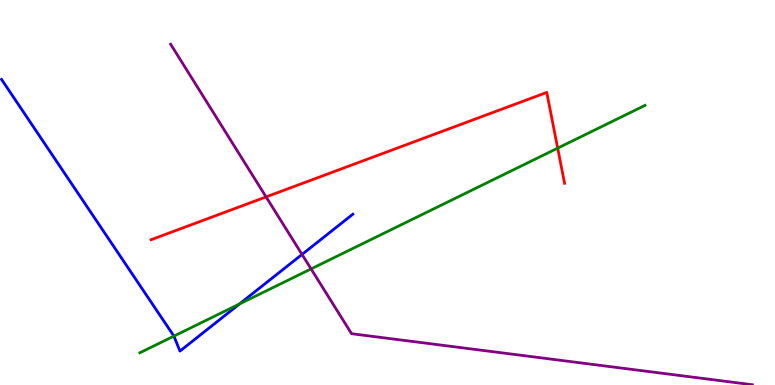[{'lines': ['blue', 'red'], 'intersections': []}, {'lines': ['green', 'red'], 'intersections': [{'x': 7.2, 'y': 6.15}]}, {'lines': ['purple', 'red'], 'intersections': [{'x': 3.43, 'y': 4.89}]}, {'lines': ['blue', 'green'], 'intersections': [{'x': 2.24, 'y': 1.27}, {'x': 3.09, 'y': 2.1}]}, {'lines': ['blue', 'purple'], 'intersections': [{'x': 3.9, 'y': 3.39}]}, {'lines': ['green', 'purple'], 'intersections': [{'x': 4.01, 'y': 3.01}]}]